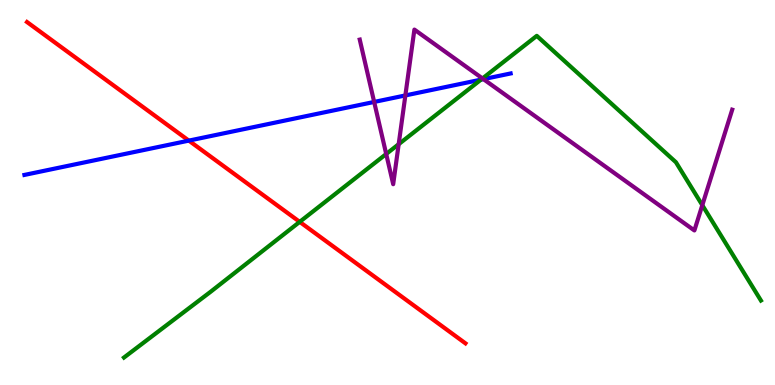[{'lines': ['blue', 'red'], 'intersections': [{'x': 2.44, 'y': 6.35}]}, {'lines': ['green', 'red'], 'intersections': [{'x': 3.87, 'y': 4.24}]}, {'lines': ['purple', 'red'], 'intersections': []}, {'lines': ['blue', 'green'], 'intersections': [{'x': 6.21, 'y': 7.93}]}, {'lines': ['blue', 'purple'], 'intersections': [{'x': 4.83, 'y': 7.35}, {'x': 5.23, 'y': 7.52}, {'x': 6.24, 'y': 7.94}]}, {'lines': ['green', 'purple'], 'intersections': [{'x': 4.98, 'y': 6.0}, {'x': 5.14, 'y': 6.25}, {'x': 6.23, 'y': 7.96}, {'x': 9.06, 'y': 4.67}]}]